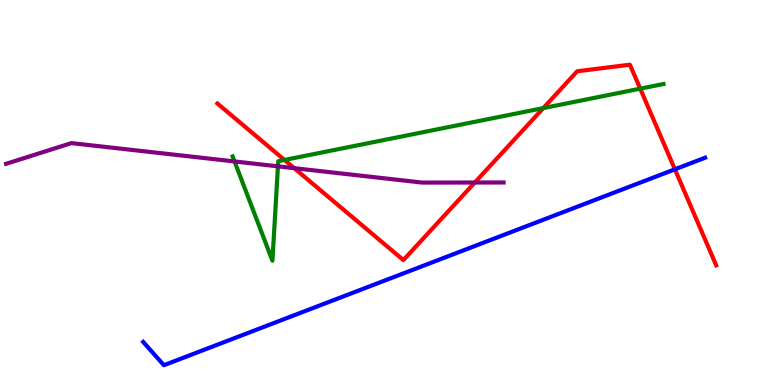[{'lines': ['blue', 'red'], 'intersections': [{'x': 8.71, 'y': 5.6}]}, {'lines': ['green', 'red'], 'intersections': [{'x': 3.67, 'y': 5.85}, {'x': 7.01, 'y': 7.19}, {'x': 8.26, 'y': 7.7}]}, {'lines': ['purple', 'red'], 'intersections': [{'x': 3.8, 'y': 5.63}, {'x': 6.13, 'y': 5.26}]}, {'lines': ['blue', 'green'], 'intersections': []}, {'lines': ['blue', 'purple'], 'intersections': []}, {'lines': ['green', 'purple'], 'intersections': [{'x': 3.03, 'y': 5.81}, {'x': 3.59, 'y': 5.68}]}]